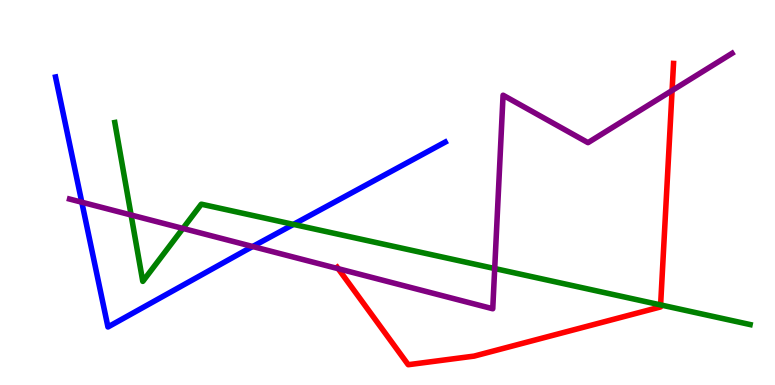[{'lines': ['blue', 'red'], 'intersections': []}, {'lines': ['green', 'red'], 'intersections': [{'x': 8.52, 'y': 2.08}]}, {'lines': ['purple', 'red'], 'intersections': [{'x': 4.36, 'y': 3.02}, {'x': 8.67, 'y': 7.65}]}, {'lines': ['blue', 'green'], 'intersections': [{'x': 3.79, 'y': 4.17}]}, {'lines': ['blue', 'purple'], 'intersections': [{'x': 1.06, 'y': 4.75}, {'x': 3.26, 'y': 3.6}]}, {'lines': ['green', 'purple'], 'intersections': [{'x': 1.69, 'y': 4.42}, {'x': 2.36, 'y': 4.07}, {'x': 6.38, 'y': 3.03}]}]